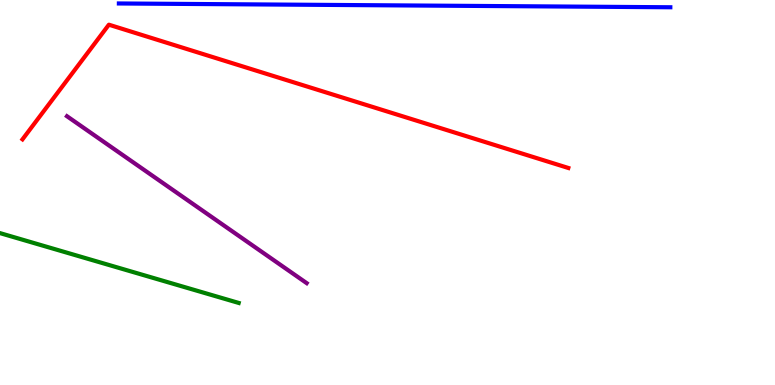[{'lines': ['blue', 'red'], 'intersections': []}, {'lines': ['green', 'red'], 'intersections': []}, {'lines': ['purple', 'red'], 'intersections': []}, {'lines': ['blue', 'green'], 'intersections': []}, {'lines': ['blue', 'purple'], 'intersections': []}, {'lines': ['green', 'purple'], 'intersections': []}]